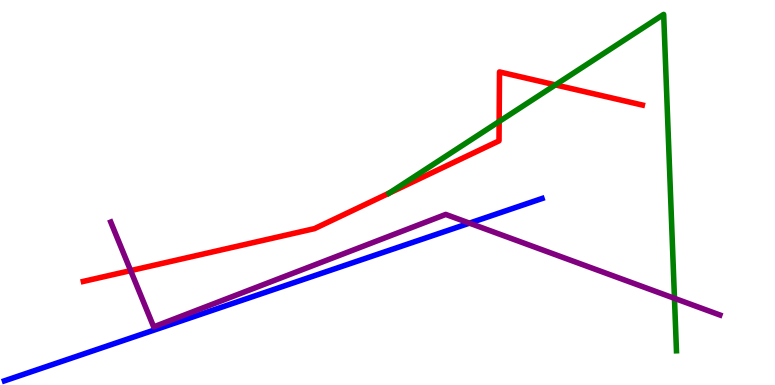[{'lines': ['blue', 'red'], 'intersections': []}, {'lines': ['green', 'red'], 'intersections': [{'x': 5.02, 'y': 4.98}, {'x': 6.44, 'y': 6.84}, {'x': 7.17, 'y': 7.8}]}, {'lines': ['purple', 'red'], 'intersections': [{'x': 1.69, 'y': 2.97}]}, {'lines': ['blue', 'green'], 'intersections': []}, {'lines': ['blue', 'purple'], 'intersections': [{'x': 6.06, 'y': 4.2}]}, {'lines': ['green', 'purple'], 'intersections': [{'x': 8.7, 'y': 2.25}]}]